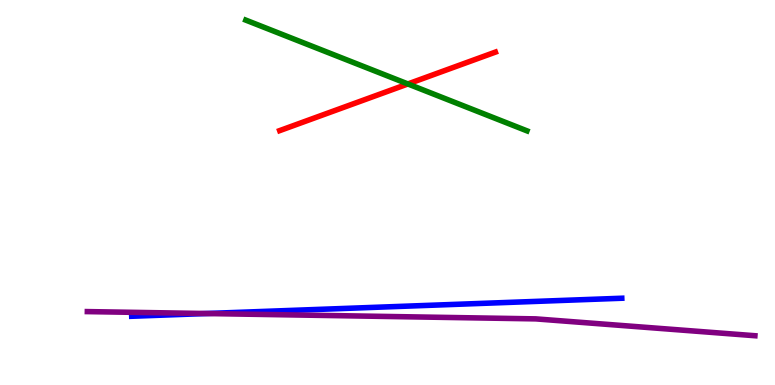[{'lines': ['blue', 'red'], 'intersections': []}, {'lines': ['green', 'red'], 'intersections': [{'x': 5.26, 'y': 7.82}]}, {'lines': ['purple', 'red'], 'intersections': []}, {'lines': ['blue', 'green'], 'intersections': []}, {'lines': ['blue', 'purple'], 'intersections': [{'x': 2.66, 'y': 1.86}]}, {'lines': ['green', 'purple'], 'intersections': []}]